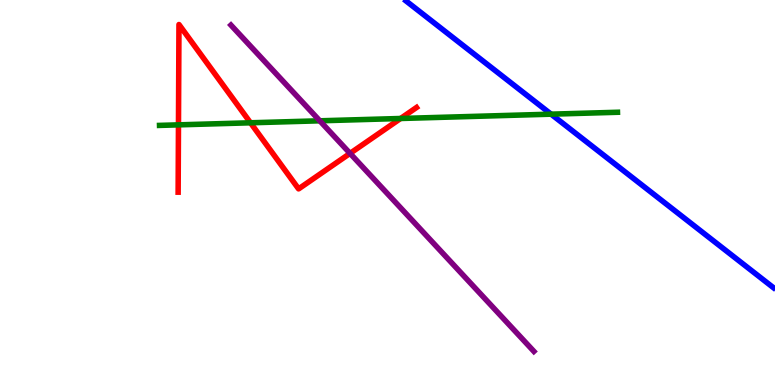[{'lines': ['blue', 'red'], 'intersections': []}, {'lines': ['green', 'red'], 'intersections': [{'x': 2.3, 'y': 6.76}, {'x': 3.23, 'y': 6.81}, {'x': 5.17, 'y': 6.92}]}, {'lines': ['purple', 'red'], 'intersections': [{'x': 4.52, 'y': 6.02}]}, {'lines': ['blue', 'green'], 'intersections': [{'x': 7.11, 'y': 7.03}]}, {'lines': ['blue', 'purple'], 'intersections': []}, {'lines': ['green', 'purple'], 'intersections': [{'x': 4.13, 'y': 6.86}]}]